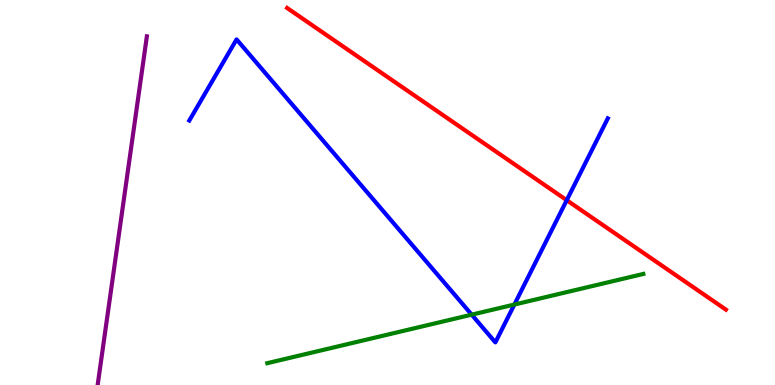[{'lines': ['blue', 'red'], 'intersections': [{'x': 7.31, 'y': 4.8}]}, {'lines': ['green', 'red'], 'intersections': []}, {'lines': ['purple', 'red'], 'intersections': []}, {'lines': ['blue', 'green'], 'intersections': [{'x': 6.09, 'y': 1.83}, {'x': 6.64, 'y': 2.09}]}, {'lines': ['blue', 'purple'], 'intersections': []}, {'lines': ['green', 'purple'], 'intersections': []}]